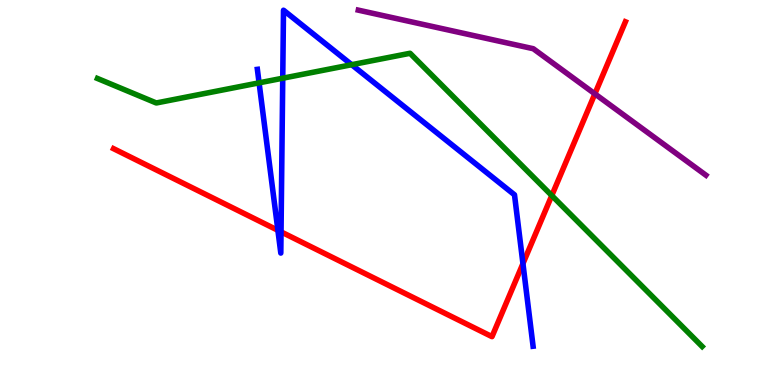[{'lines': ['blue', 'red'], 'intersections': [{'x': 3.59, 'y': 4.02}, {'x': 3.63, 'y': 3.98}, {'x': 6.75, 'y': 3.15}]}, {'lines': ['green', 'red'], 'intersections': [{'x': 7.12, 'y': 4.92}]}, {'lines': ['purple', 'red'], 'intersections': [{'x': 7.68, 'y': 7.56}]}, {'lines': ['blue', 'green'], 'intersections': [{'x': 3.34, 'y': 7.85}, {'x': 3.65, 'y': 7.97}, {'x': 4.54, 'y': 8.32}]}, {'lines': ['blue', 'purple'], 'intersections': []}, {'lines': ['green', 'purple'], 'intersections': []}]